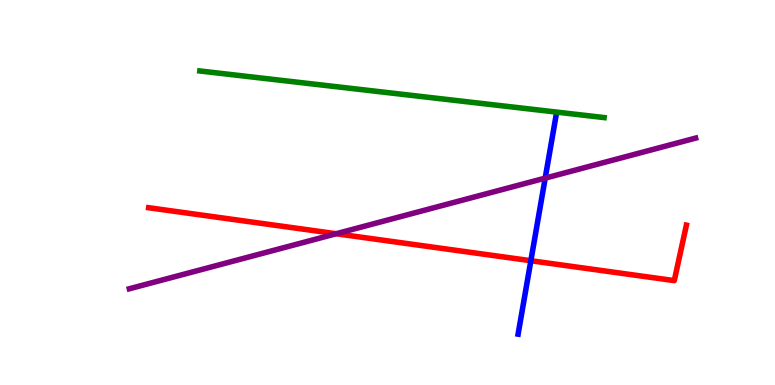[{'lines': ['blue', 'red'], 'intersections': [{'x': 6.85, 'y': 3.23}]}, {'lines': ['green', 'red'], 'intersections': []}, {'lines': ['purple', 'red'], 'intersections': [{'x': 4.34, 'y': 3.93}]}, {'lines': ['blue', 'green'], 'intersections': []}, {'lines': ['blue', 'purple'], 'intersections': [{'x': 7.03, 'y': 5.37}]}, {'lines': ['green', 'purple'], 'intersections': []}]